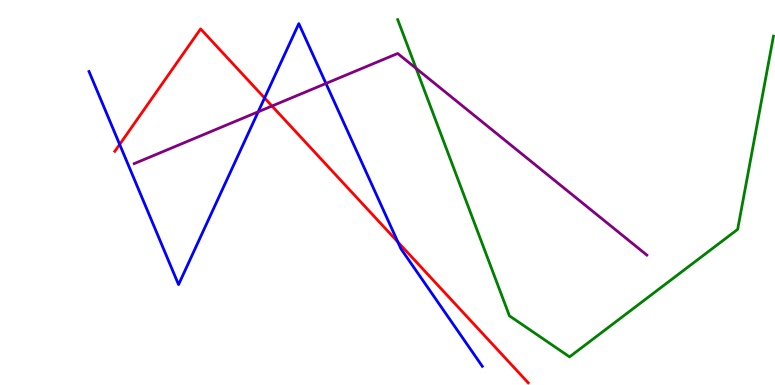[{'lines': ['blue', 'red'], 'intersections': [{'x': 1.54, 'y': 6.25}, {'x': 3.41, 'y': 7.45}, {'x': 5.13, 'y': 3.71}]}, {'lines': ['green', 'red'], 'intersections': []}, {'lines': ['purple', 'red'], 'intersections': [{'x': 3.51, 'y': 7.25}]}, {'lines': ['blue', 'green'], 'intersections': []}, {'lines': ['blue', 'purple'], 'intersections': [{'x': 3.33, 'y': 7.1}, {'x': 4.21, 'y': 7.83}]}, {'lines': ['green', 'purple'], 'intersections': [{'x': 5.37, 'y': 8.22}]}]